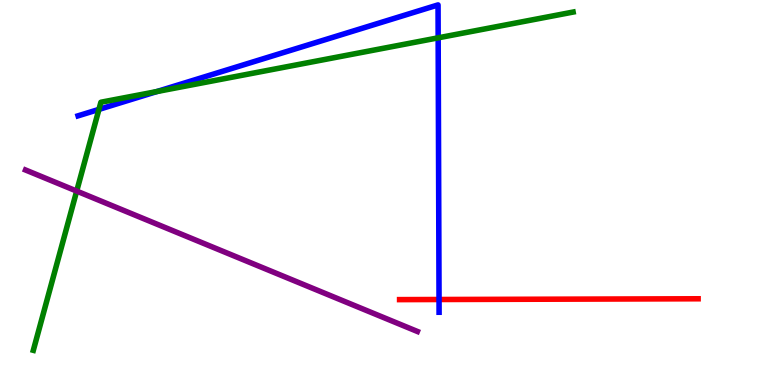[{'lines': ['blue', 'red'], 'intersections': [{'x': 5.67, 'y': 2.22}]}, {'lines': ['green', 'red'], 'intersections': []}, {'lines': ['purple', 'red'], 'intersections': []}, {'lines': ['blue', 'green'], 'intersections': [{'x': 1.28, 'y': 7.16}, {'x': 2.02, 'y': 7.62}, {'x': 5.65, 'y': 9.02}]}, {'lines': ['blue', 'purple'], 'intersections': []}, {'lines': ['green', 'purple'], 'intersections': [{'x': 0.99, 'y': 5.04}]}]